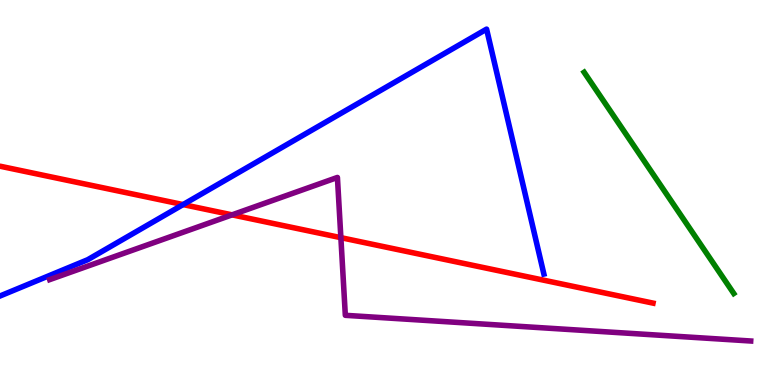[{'lines': ['blue', 'red'], 'intersections': [{'x': 2.36, 'y': 4.69}]}, {'lines': ['green', 'red'], 'intersections': []}, {'lines': ['purple', 'red'], 'intersections': [{'x': 2.99, 'y': 4.42}, {'x': 4.4, 'y': 3.83}]}, {'lines': ['blue', 'green'], 'intersections': []}, {'lines': ['blue', 'purple'], 'intersections': []}, {'lines': ['green', 'purple'], 'intersections': []}]